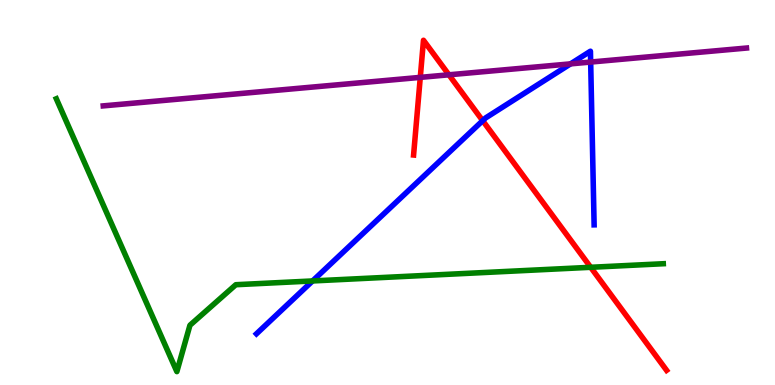[{'lines': ['blue', 'red'], 'intersections': [{'x': 6.23, 'y': 6.87}]}, {'lines': ['green', 'red'], 'intersections': [{'x': 7.62, 'y': 3.06}]}, {'lines': ['purple', 'red'], 'intersections': [{'x': 5.42, 'y': 7.99}, {'x': 5.79, 'y': 8.06}]}, {'lines': ['blue', 'green'], 'intersections': [{'x': 4.03, 'y': 2.7}]}, {'lines': ['blue', 'purple'], 'intersections': [{'x': 7.36, 'y': 8.34}, {'x': 7.62, 'y': 8.39}]}, {'lines': ['green', 'purple'], 'intersections': []}]